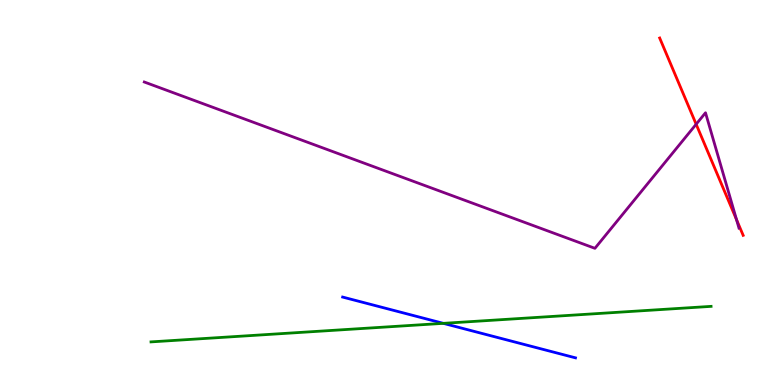[{'lines': ['blue', 'red'], 'intersections': []}, {'lines': ['green', 'red'], 'intersections': []}, {'lines': ['purple', 'red'], 'intersections': [{'x': 8.98, 'y': 6.77}, {'x': 9.5, 'y': 4.3}]}, {'lines': ['blue', 'green'], 'intersections': [{'x': 5.72, 'y': 1.6}]}, {'lines': ['blue', 'purple'], 'intersections': []}, {'lines': ['green', 'purple'], 'intersections': []}]